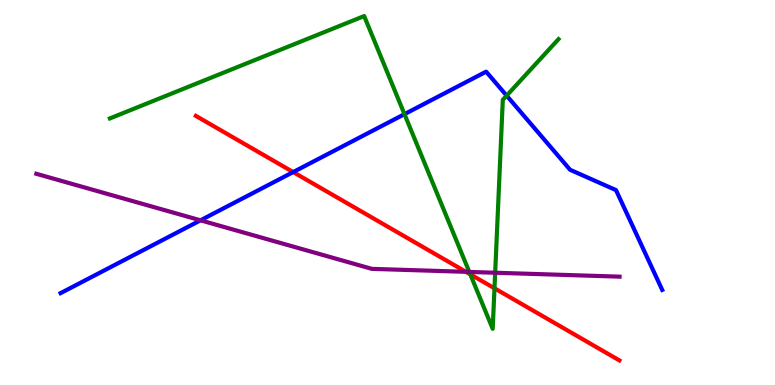[{'lines': ['blue', 'red'], 'intersections': [{'x': 3.78, 'y': 5.53}]}, {'lines': ['green', 'red'], 'intersections': [{'x': 6.07, 'y': 2.87}, {'x': 6.38, 'y': 2.51}]}, {'lines': ['purple', 'red'], 'intersections': [{'x': 6.01, 'y': 2.94}]}, {'lines': ['blue', 'green'], 'intersections': [{'x': 5.22, 'y': 7.03}, {'x': 6.54, 'y': 7.52}]}, {'lines': ['blue', 'purple'], 'intersections': [{'x': 2.59, 'y': 4.28}]}, {'lines': ['green', 'purple'], 'intersections': [{'x': 6.06, 'y': 2.94}, {'x': 6.39, 'y': 2.92}]}]